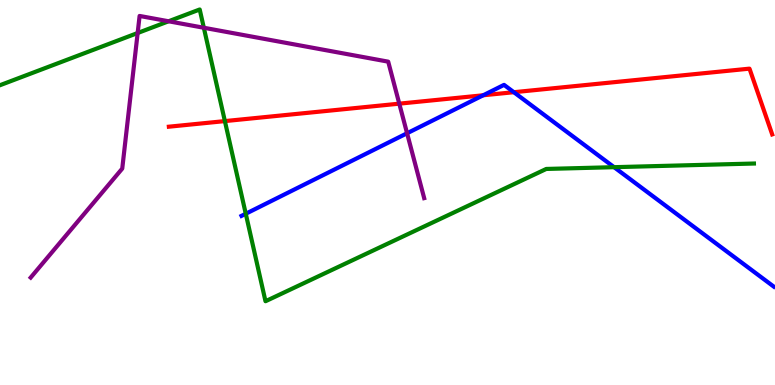[{'lines': ['blue', 'red'], 'intersections': [{'x': 6.23, 'y': 7.53}, {'x': 6.63, 'y': 7.6}]}, {'lines': ['green', 'red'], 'intersections': [{'x': 2.9, 'y': 6.85}]}, {'lines': ['purple', 'red'], 'intersections': [{'x': 5.15, 'y': 7.31}]}, {'lines': ['blue', 'green'], 'intersections': [{'x': 3.17, 'y': 4.45}, {'x': 7.92, 'y': 5.66}]}, {'lines': ['blue', 'purple'], 'intersections': [{'x': 5.25, 'y': 6.54}]}, {'lines': ['green', 'purple'], 'intersections': [{'x': 1.78, 'y': 9.14}, {'x': 2.18, 'y': 9.45}, {'x': 2.63, 'y': 9.28}]}]